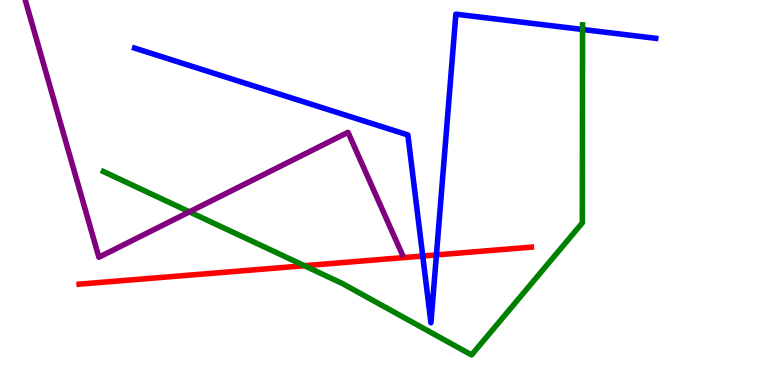[{'lines': ['blue', 'red'], 'intersections': [{'x': 5.45, 'y': 3.35}, {'x': 5.63, 'y': 3.38}]}, {'lines': ['green', 'red'], 'intersections': [{'x': 3.93, 'y': 3.1}]}, {'lines': ['purple', 'red'], 'intersections': []}, {'lines': ['blue', 'green'], 'intersections': [{'x': 7.52, 'y': 9.23}]}, {'lines': ['blue', 'purple'], 'intersections': []}, {'lines': ['green', 'purple'], 'intersections': [{'x': 2.44, 'y': 4.5}]}]